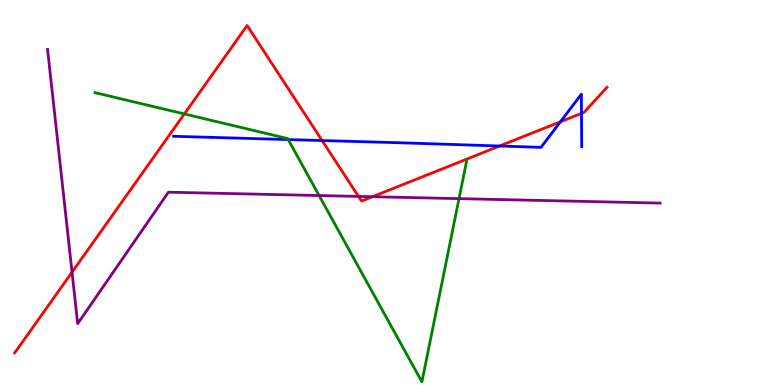[{'lines': ['blue', 'red'], 'intersections': [{'x': 4.16, 'y': 6.35}, {'x': 6.45, 'y': 6.21}, {'x': 7.23, 'y': 6.84}, {'x': 7.5, 'y': 7.06}]}, {'lines': ['green', 'red'], 'intersections': [{'x': 2.38, 'y': 7.04}]}, {'lines': ['purple', 'red'], 'intersections': [{'x': 0.929, 'y': 2.93}, {'x': 4.63, 'y': 4.9}, {'x': 4.81, 'y': 4.89}]}, {'lines': ['blue', 'green'], 'intersections': [{'x': 3.72, 'y': 6.37}]}, {'lines': ['blue', 'purple'], 'intersections': []}, {'lines': ['green', 'purple'], 'intersections': [{'x': 4.12, 'y': 4.92}, {'x': 5.92, 'y': 4.84}]}]